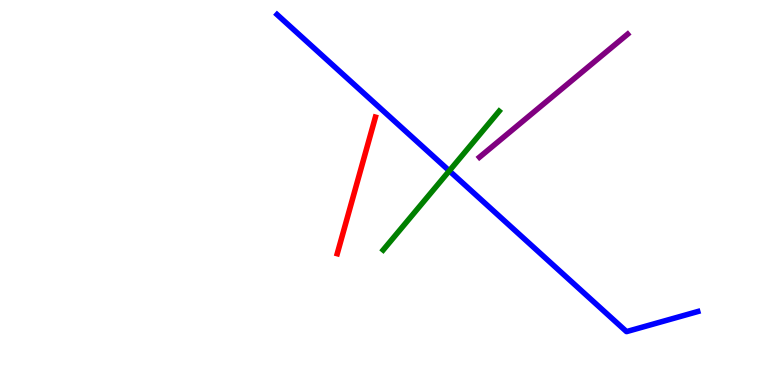[{'lines': ['blue', 'red'], 'intersections': []}, {'lines': ['green', 'red'], 'intersections': []}, {'lines': ['purple', 'red'], 'intersections': []}, {'lines': ['blue', 'green'], 'intersections': [{'x': 5.8, 'y': 5.56}]}, {'lines': ['blue', 'purple'], 'intersections': []}, {'lines': ['green', 'purple'], 'intersections': []}]